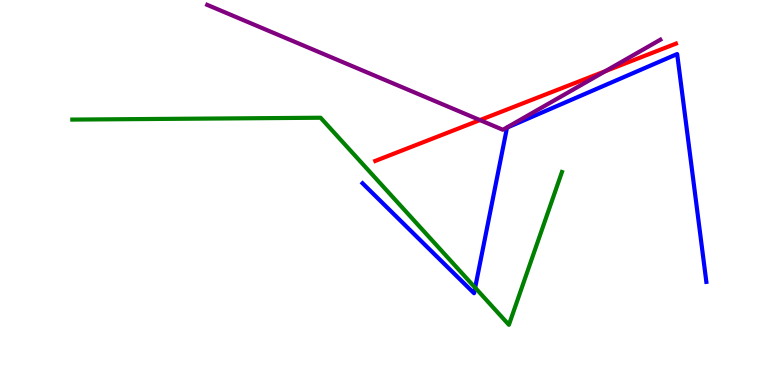[{'lines': ['blue', 'red'], 'intersections': []}, {'lines': ['green', 'red'], 'intersections': []}, {'lines': ['purple', 'red'], 'intersections': [{'x': 6.19, 'y': 6.88}, {'x': 7.81, 'y': 8.15}]}, {'lines': ['blue', 'green'], 'intersections': [{'x': 6.13, 'y': 2.53}]}, {'lines': ['blue', 'purple'], 'intersections': []}, {'lines': ['green', 'purple'], 'intersections': []}]